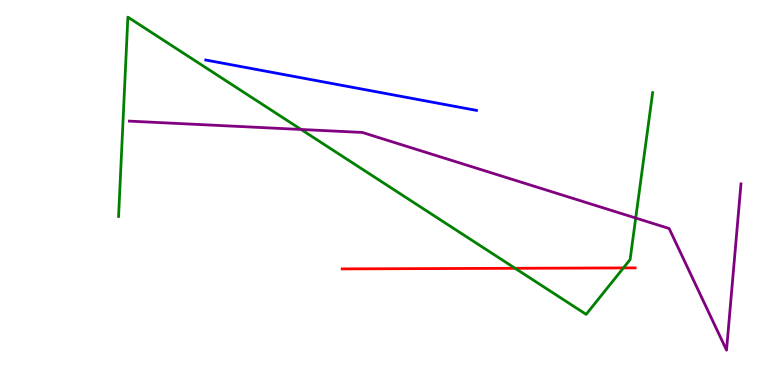[{'lines': ['blue', 'red'], 'intersections': []}, {'lines': ['green', 'red'], 'intersections': [{'x': 6.65, 'y': 3.03}, {'x': 8.04, 'y': 3.04}]}, {'lines': ['purple', 'red'], 'intersections': []}, {'lines': ['blue', 'green'], 'intersections': []}, {'lines': ['blue', 'purple'], 'intersections': []}, {'lines': ['green', 'purple'], 'intersections': [{'x': 3.89, 'y': 6.64}, {'x': 8.2, 'y': 4.34}]}]